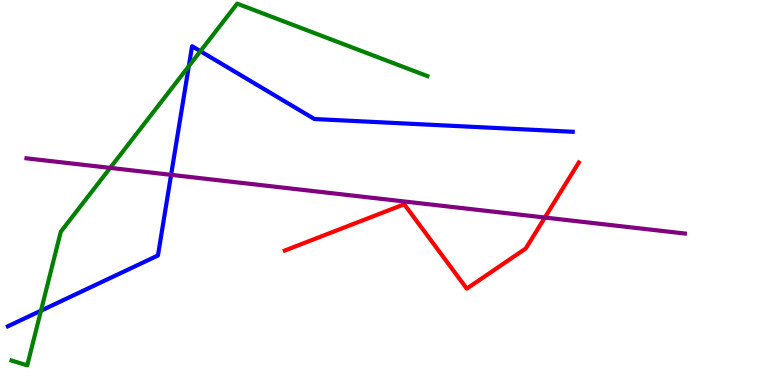[{'lines': ['blue', 'red'], 'intersections': []}, {'lines': ['green', 'red'], 'intersections': []}, {'lines': ['purple', 'red'], 'intersections': [{'x': 7.03, 'y': 4.35}]}, {'lines': ['blue', 'green'], 'intersections': [{'x': 0.529, 'y': 1.93}, {'x': 2.44, 'y': 8.28}, {'x': 2.59, 'y': 8.67}]}, {'lines': ['blue', 'purple'], 'intersections': [{'x': 2.21, 'y': 5.46}]}, {'lines': ['green', 'purple'], 'intersections': [{'x': 1.42, 'y': 5.64}]}]